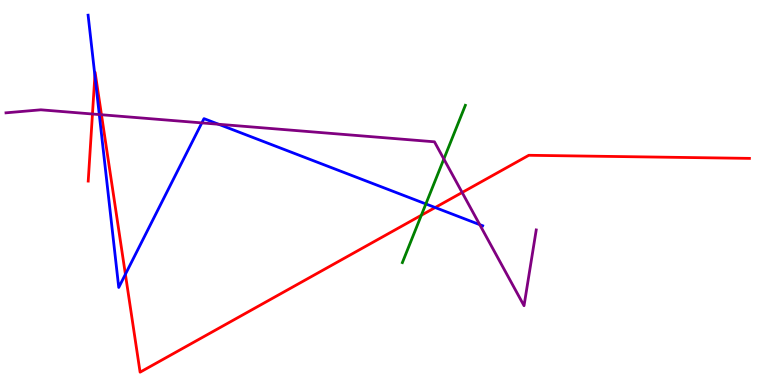[{'lines': ['blue', 'red'], 'intersections': [{'x': 1.22, 'y': 8.04}, {'x': 1.62, 'y': 2.88}, {'x': 5.62, 'y': 4.61}]}, {'lines': ['green', 'red'], 'intersections': [{'x': 5.44, 'y': 4.41}]}, {'lines': ['purple', 'red'], 'intersections': [{'x': 1.19, 'y': 7.04}, {'x': 1.31, 'y': 7.02}, {'x': 5.96, 'y': 5.0}]}, {'lines': ['blue', 'green'], 'intersections': [{'x': 5.49, 'y': 4.7}]}, {'lines': ['blue', 'purple'], 'intersections': [{'x': 1.28, 'y': 7.02}, {'x': 2.6, 'y': 6.81}, {'x': 2.82, 'y': 6.77}, {'x': 6.19, 'y': 4.17}]}, {'lines': ['green', 'purple'], 'intersections': [{'x': 5.73, 'y': 5.87}]}]